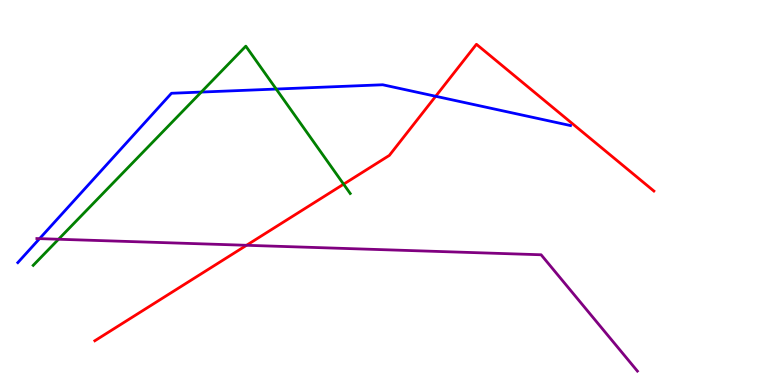[{'lines': ['blue', 'red'], 'intersections': [{'x': 5.62, 'y': 7.5}]}, {'lines': ['green', 'red'], 'intersections': [{'x': 4.43, 'y': 5.22}]}, {'lines': ['purple', 'red'], 'intersections': [{'x': 3.18, 'y': 3.63}]}, {'lines': ['blue', 'green'], 'intersections': [{'x': 2.6, 'y': 7.61}, {'x': 3.56, 'y': 7.69}]}, {'lines': ['blue', 'purple'], 'intersections': [{'x': 0.511, 'y': 3.8}]}, {'lines': ['green', 'purple'], 'intersections': [{'x': 0.755, 'y': 3.79}]}]